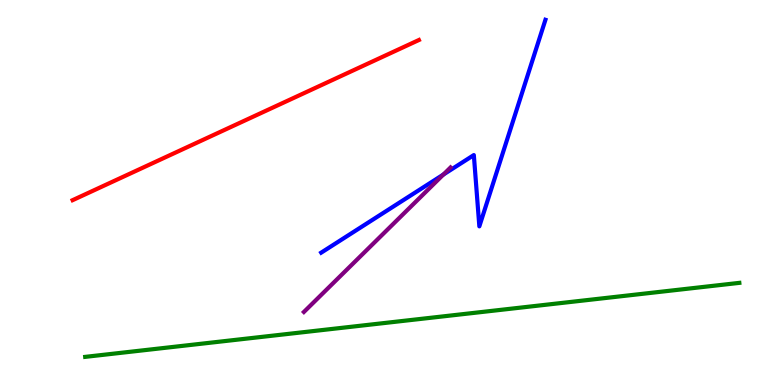[{'lines': ['blue', 'red'], 'intersections': []}, {'lines': ['green', 'red'], 'intersections': []}, {'lines': ['purple', 'red'], 'intersections': []}, {'lines': ['blue', 'green'], 'intersections': []}, {'lines': ['blue', 'purple'], 'intersections': [{'x': 5.72, 'y': 5.47}]}, {'lines': ['green', 'purple'], 'intersections': []}]